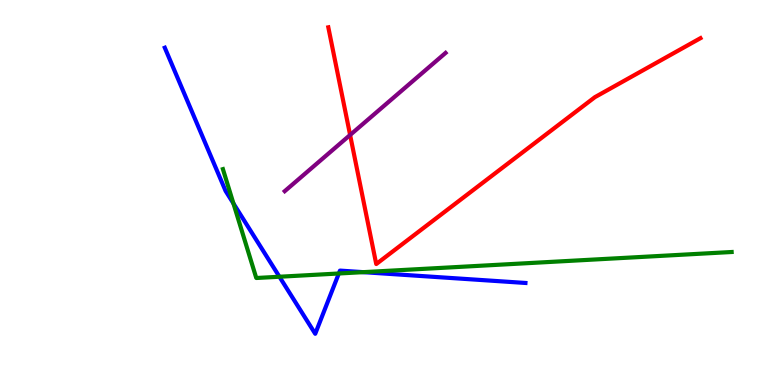[{'lines': ['blue', 'red'], 'intersections': []}, {'lines': ['green', 'red'], 'intersections': []}, {'lines': ['purple', 'red'], 'intersections': [{'x': 4.52, 'y': 6.49}]}, {'lines': ['blue', 'green'], 'intersections': [{'x': 3.01, 'y': 4.72}, {'x': 3.61, 'y': 2.81}, {'x': 4.37, 'y': 2.9}, {'x': 4.69, 'y': 2.93}]}, {'lines': ['blue', 'purple'], 'intersections': []}, {'lines': ['green', 'purple'], 'intersections': []}]